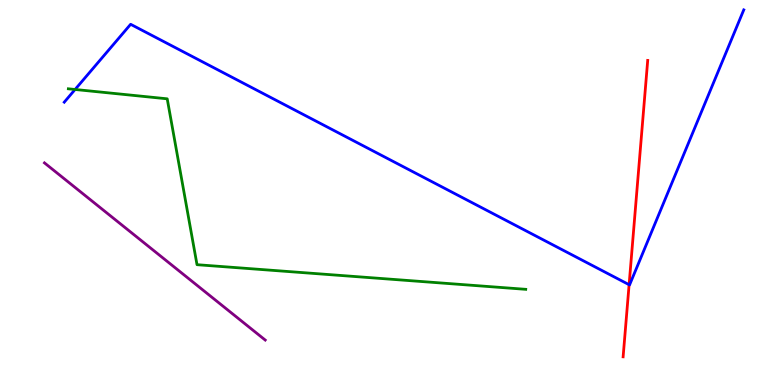[{'lines': ['blue', 'red'], 'intersections': [{'x': 8.12, 'y': 2.61}]}, {'lines': ['green', 'red'], 'intersections': []}, {'lines': ['purple', 'red'], 'intersections': []}, {'lines': ['blue', 'green'], 'intersections': [{'x': 0.969, 'y': 7.68}]}, {'lines': ['blue', 'purple'], 'intersections': []}, {'lines': ['green', 'purple'], 'intersections': []}]